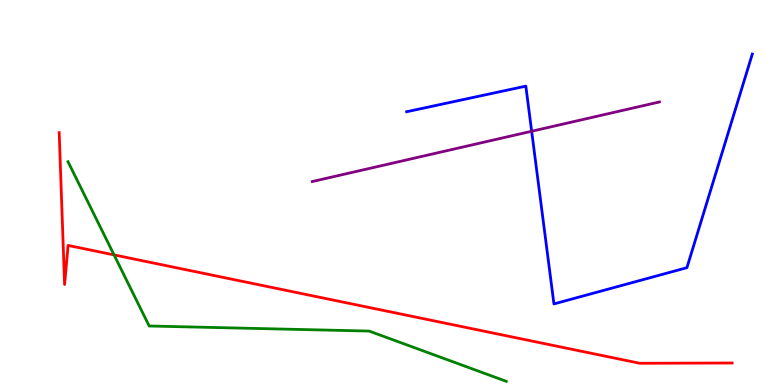[{'lines': ['blue', 'red'], 'intersections': []}, {'lines': ['green', 'red'], 'intersections': [{'x': 1.47, 'y': 3.38}]}, {'lines': ['purple', 'red'], 'intersections': []}, {'lines': ['blue', 'green'], 'intersections': []}, {'lines': ['blue', 'purple'], 'intersections': [{'x': 6.86, 'y': 6.59}]}, {'lines': ['green', 'purple'], 'intersections': []}]